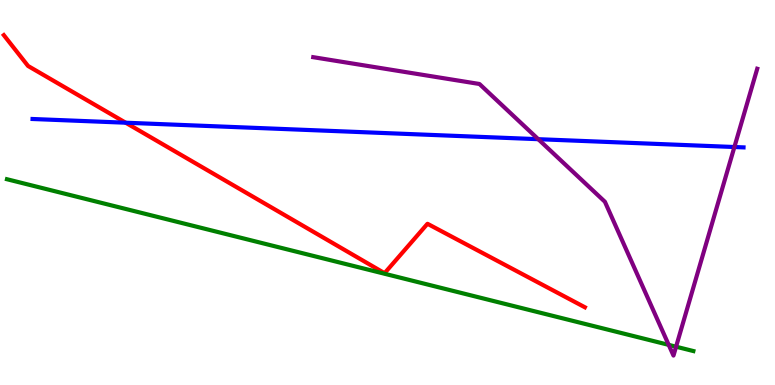[{'lines': ['blue', 'red'], 'intersections': [{'x': 1.62, 'y': 6.81}]}, {'lines': ['green', 'red'], 'intersections': []}, {'lines': ['purple', 'red'], 'intersections': []}, {'lines': ['blue', 'green'], 'intersections': []}, {'lines': ['blue', 'purple'], 'intersections': [{'x': 6.95, 'y': 6.38}, {'x': 9.48, 'y': 6.18}]}, {'lines': ['green', 'purple'], 'intersections': [{'x': 8.63, 'y': 1.04}, {'x': 8.72, 'y': 0.994}]}]